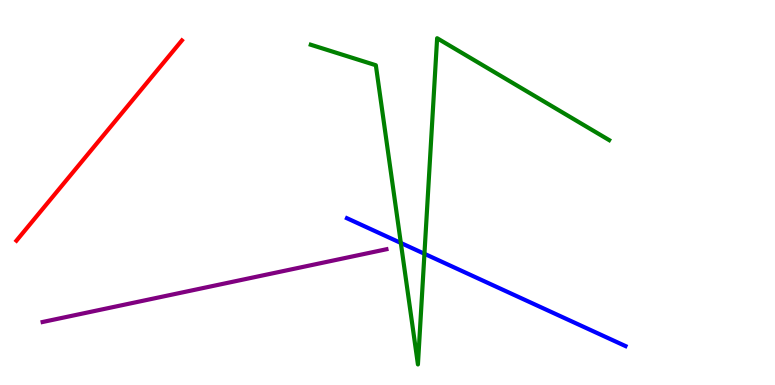[{'lines': ['blue', 'red'], 'intersections': []}, {'lines': ['green', 'red'], 'intersections': []}, {'lines': ['purple', 'red'], 'intersections': []}, {'lines': ['blue', 'green'], 'intersections': [{'x': 5.17, 'y': 3.69}, {'x': 5.48, 'y': 3.41}]}, {'lines': ['blue', 'purple'], 'intersections': []}, {'lines': ['green', 'purple'], 'intersections': []}]